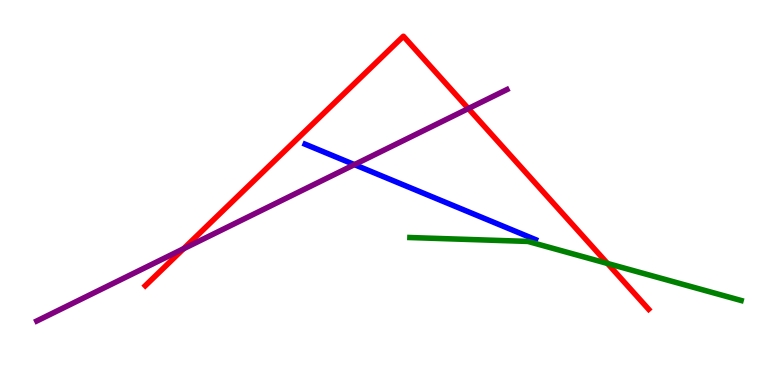[{'lines': ['blue', 'red'], 'intersections': []}, {'lines': ['green', 'red'], 'intersections': [{'x': 7.84, 'y': 3.16}]}, {'lines': ['purple', 'red'], 'intersections': [{'x': 2.37, 'y': 3.54}, {'x': 6.04, 'y': 7.18}]}, {'lines': ['blue', 'green'], 'intersections': []}, {'lines': ['blue', 'purple'], 'intersections': [{'x': 4.57, 'y': 5.72}]}, {'lines': ['green', 'purple'], 'intersections': []}]